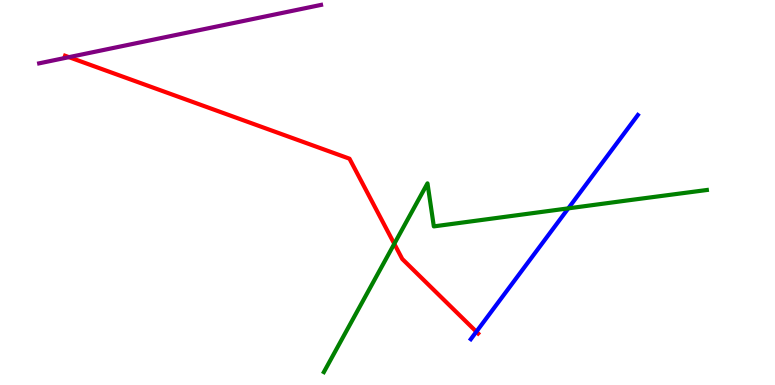[{'lines': ['blue', 'red'], 'intersections': [{'x': 6.15, 'y': 1.38}]}, {'lines': ['green', 'red'], 'intersections': [{'x': 5.09, 'y': 3.67}]}, {'lines': ['purple', 'red'], 'intersections': [{'x': 0.89, 'y': 8.52}]}, {'lines': ['blue', 'green'], 'intersections': [{'x': 7.33, 'y': 4.59}]}, {'lines': ['blue', 'purple'], 'intersections': []}, {'lines': ['green', 'purple'], 'intersections': []}]